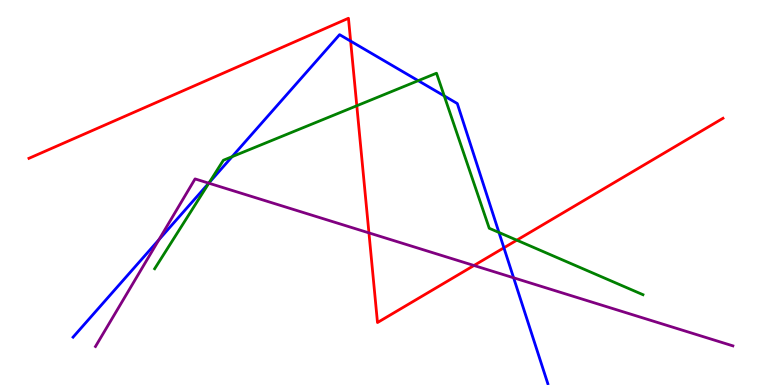[{'lines': ['blue', 'red'], 'intersections': [{'x': 4.52, 'y': 8.93}, {'x': 6.5, 'y': 3.56}]}, {'lines': ['green', 'red'], 'intersections': [{'x': 4.6, 'y': 7.25}, {'x': 6.67, 'y': 3.76}]}, {'lines': ['purple', 'red'], 'intersections': [{'x': 4.76, 'y': 3.95}, {'x': 6.12, 'y': 3.1}]}, {'lines': ['blue', 'green'], 'intersections': [{'x': 2.7, 'y': 5.25}, {'x': 2.99, 'y': 5.93}, {'x': 5.4, 'y': 7.9}, {'x': 5.73, 'y': 7.51}, {'x': 6.44, 'y': 3.96}]}, {'lines': ['blue', 'purple'], 'intersections': [{'x': 2.05, 'y': 3.77}, {'x': 2.69, 'y': 5.24}, {'x': 6.63, 'y': 2.78}]}, {'lines': ['green', 'purple'], 'intersections': [{'x': 2.69, 'y': 5.24}]}]